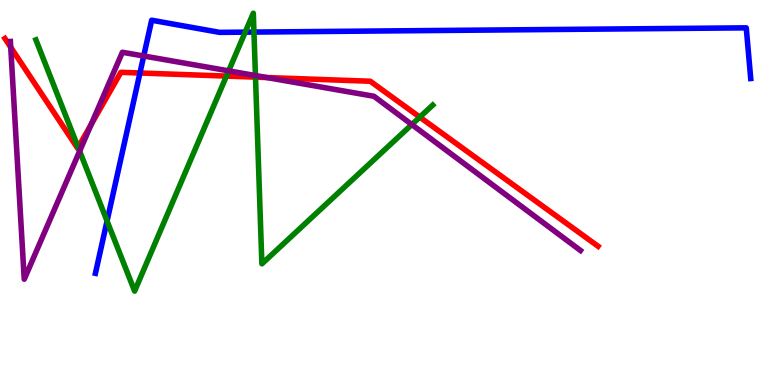[{'lines': ['blue', 'red'], 'intersections': [{'x': 1.81, 'y': 8.1}]}, {'lines': ['green', 'red'], 'intersections': [{'x': 1.01, 'y': 6.17}, {'x': 2.92, 'y': 8.02}, {'x': 3.3, 'y': 8.0}, {'x': 5.42, 'y': 6.96}]}, {'lines': ['purple', 'red'], 'intersections': [{'x': 0.138, 'y': 8.77}, {'x': 1.18, 'y': 6.77}, {'x': 3.44, 'y': 7.99}]}, {'lines': ['blue', 'green'], 'intersections': [{'x': 1.38, 'y': 4.26}, {'x': 3.16, 'y': 9.17}, {'x': 3.28, 'y': 9.17}]}, {'lines': ['blue', 'purple'], 'intersections': [{'x': 1.85, 'y': 8.55}]}, {'lines': ['green', 'purple'], 'intersections': [{'x': 1.03, 'y': 6.07}, {'x': 2.95, 'y': 8.16}, {'x': 3.3, 'y': 8.04}, {'x': 5.31, 'y': 6.77}]}]